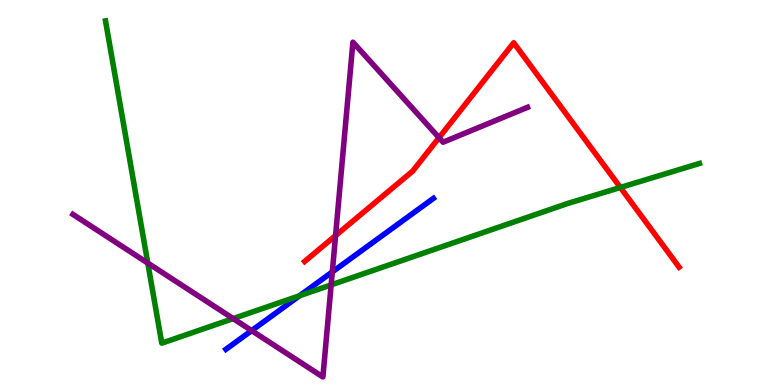[{'lines': ['blue', 'red'], 'intersections': []}, {'lines': ['green', 'red'], 'intersections': [{'x': 8.0, 'y': 5.13}]}, {'lines': ['purple', 'red'], 'intersections': [{'x': 4.33, 'y': 3.88}, {'x': 5.66, 'y': 6.42}]}, {'lines': ['blue', 'green'], 'intersections': [{'x': 3.87, 'y': 2.32}]}, {'lines': ['blue', 'purple'], 'intersections': [{'x': 3.25, 'y': 1.41}, {'x': 4.29, 'y': 2.94}]}, {'lines': ['green', 'purple'], 'intersections': [{'x': 1.91, 'y': 3.17}, {'x': 3.01, 'y': 1.72}, {'x': 4.27, 'y': 2.6}]}]